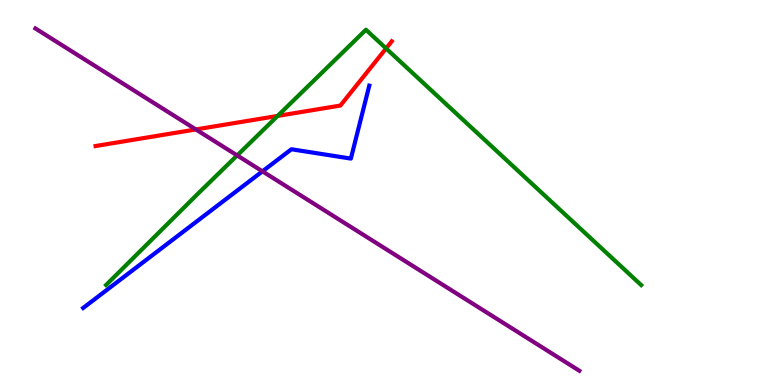[{'lines': ['blue', 'red'], 'intersections': []}, {'lines': ['green', 'red'], 'intersections': [{'x': 3.58, 'y': 6.99}, {'x': 4.98, 'y': 8.74}]}, {'lines': ['purple', 'red'], 'intersections': [{'x': 2.53, 'y': 6.64}]}, {'lines': ['blue', 'green'], 'intersections': []}, {'lines': ['blue', 'purple'], 'intersections': [{'x': 3.39, 'y': 5.55}]}, {'lines': ['green', 'purple'], 'intersections': [{'x': 3.06, 'y': 5.96}]}]